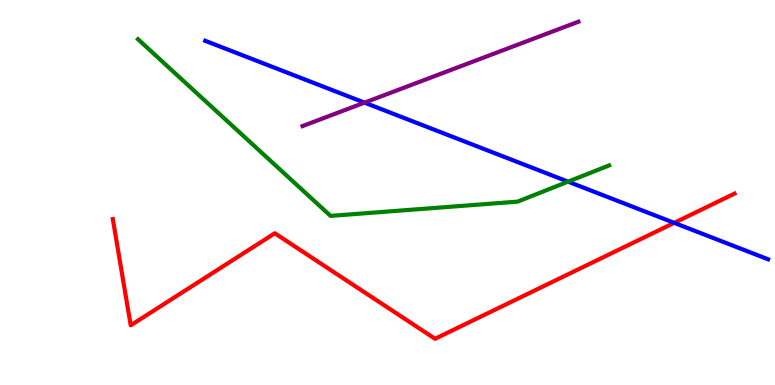[{'lines': ['blue', 'red'], 'intersections': [{'x': 8.7, 'y': 4.21}]}, {'lines': ['green', 'red'], 'intersections': []}, {'lines': ['purple', 'red'], 'intersections': []}, {'lines': ['blue', 'green'], 'intersections': [{'x': 7.33, 'y': 5.28}]}, {'lines': ['blue', 'purple'], 'intersections': [{'x': 4.7, 'y': 7.33}]}, {'lines': ['green', 'purple'], 'intersections': []}]